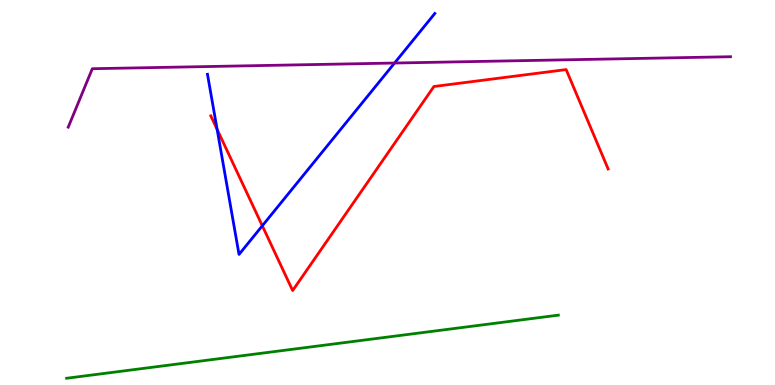[{'lines': ['blue', 'red'], 'intersections': [{'x': 2.8, 'y': 6.64}, {'x': 3.38, 'y': 4.14}]}, {'lines': ['green', 'red'], 'intersections': []}, {'lines': ['purple', 'red'], 'intersections': []}, {'lines': ['blue', 'green'], 'intersections': []}, {'lines': ['blue', 'purple'], 'intersections': [{'x': 5.09, 'y': 8.36}]}, {'lines': ['green', 'purple'], 'intersections': []}]